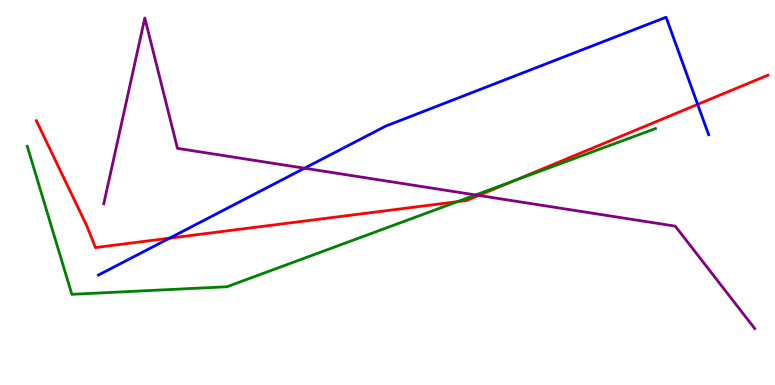[{'lines': ['blue', 'red'], 'intersections': [{'x': 2.19, 'y': 3.81}, {'x': 9.0, 'y': 7.29}]}, {'lines': ['green', 'red'], 'intersections': [{'x': 5.9, 'y': 4.76}, {'x': 6.62, 'y': 5.3}]}, {'lines': ['purple', 'red'], 'intersections': [{'x': 6.18, 'y': 4.92}]}, {'lines': ['blue', 'green'], 'intersections': []}, {'lines': ['blue', 'purple'], 'intersections': [{'x': 3.93, 'y': 5.63}]}, {'lines': ['green', 'purple'], 'intersections': [{'x': 6.14, 'y': 4.94}]}]